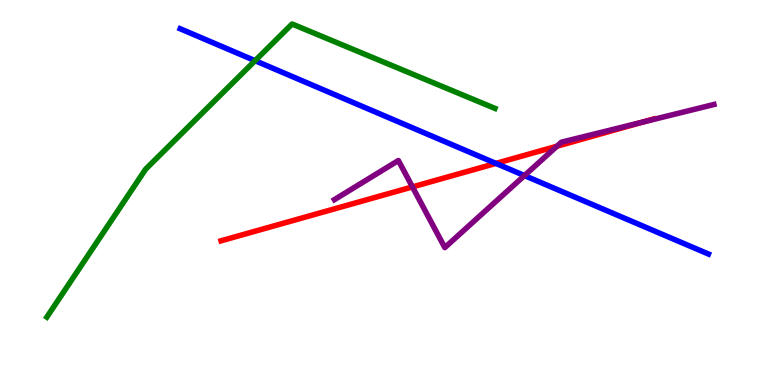[{'lines': ['blue', 'red'], 'intersections': [{'x': 6.4, 'y': 5.76}]}, {'lines': ['green', 'red'], 'intersections': []}, {'lines': ['purple', 'red'], 'intersections': [{'x': 5.32, 'y': 5.15}, {'x': 7.19, 'y': 6.2}, {'x': 8.28, 'y': 6.82}]}, {'lines': ['blue', 'green'], 'intersections': [{'x': 3.29, 'y': 8.42}]}, {'lines': ['blue', 'purple'], 'intersections': [{'x': 6.77, 'y': 5.44}]}, {'lines': ['green', 'purple'], 'intersections': []}]